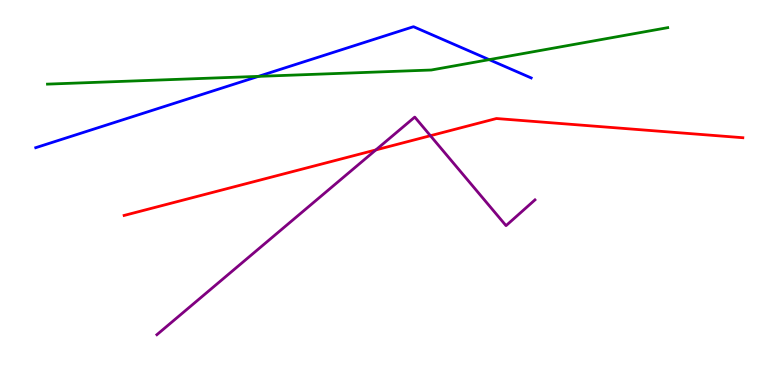[{'lines': ['blue', 'red'], 'intersections': []}, {'lines': ['green', 'red'], 'intersections': []}, {'lines': ['purple', 'red'], 'intersections': [{'x': 4.85, 'y': 6.11}, {'x': 5.55, 'y': 6.48}]}, {'lines': ['blue', 'green'], 'intersections': [{'x': 3.33, 'y': 8.02}, {'x': 6.31, 'y': 8.45}]}, {'lines': ['blue', 'purple'], 'intersections': []}, {'lines': ['green', 'purple'], 'intersections': []}]